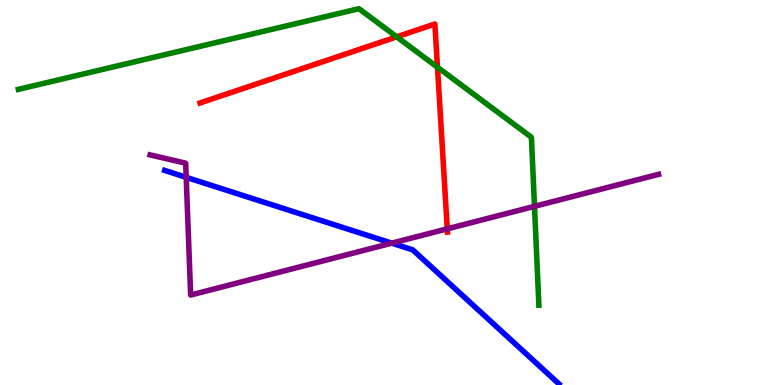[{'lines': ['blue', 'red'], 'intersections': []}, {'lines': ['green', 'red'], 'intersections': [{'x': 5.12, 'y': 9.04}, {'x': 5.64, 'y': 8.25}]}, {'lines': ['purple', 'red'], 'intersections': [{'x': 5.77, 'y': 4.06}]}, {'lines': ['blue', 'green'], 'intersections': []}, {'lines': ['blue', 'purple'], 'intersections': [{'x': 2.4, 'y': 5.39}, {'x': 5.06, 'y': 3.68}]}, {'lines': ['green', 'purple'], 'intersections': [{'x': 6.9, 'y': 4.64}]}]